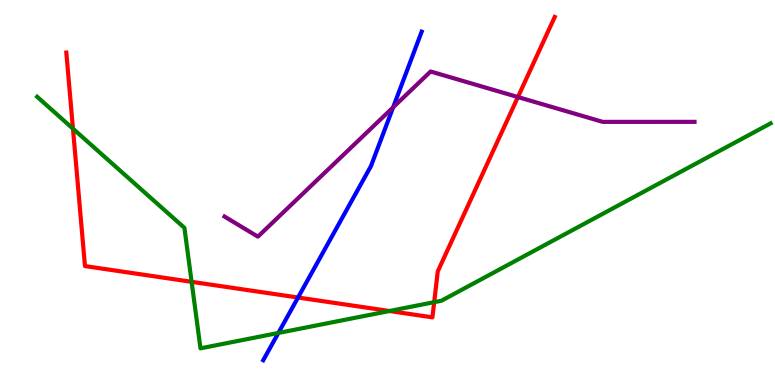[{'lines': ['blue', 'red'], 'intersections': [{'x': 3.85, 'y': 2.27}]}, {'lines': ['green', 'red'], 'intersections': [{'x': 0.941, 'y': 6.66}, {'x': 2.47, 'y': 2.68}, {'x': 5.02, 'y': 1.92}, {'x': 5.6, 'y': 2.15}]}, {'lines': ['purple', 'red'], 'intersections': [{'x': 6.68, 'y': 7.48}]}, {'lines': ['blue', 'green'], 'intersections': [{'x': 3.59, 'y': 1.35}]}, {'lines': ['blue', 'purple'], 'intersections': [{'x': 5.07, 'y': 7.21}]}, {'lines': ['green', 'purple'], 'intersections': []}]